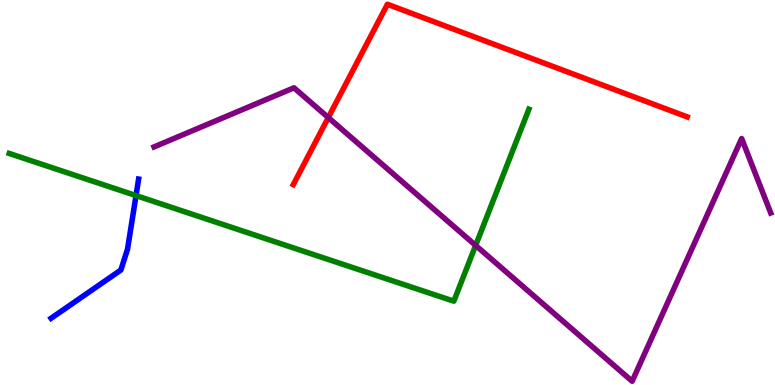[{'lines': ['blue', 'red'], 'intersections': []}, {'lines': ['green', 'red'], 'intersections': []}, {'lines': ['purple', 'red'], 'intersections': [{'x': 4.24, 'y': 6.95}]}, {'lines': ['blue', 'green'], 'intersections': [{'x': 1.75, 'y': 4.92}]}, {'lines': ['blue', 'purple'], 'intersections': []}, {'lines': ['green', 'purple'], 'intersections': [{'x': 6.14, 'y': 3.63}]}]